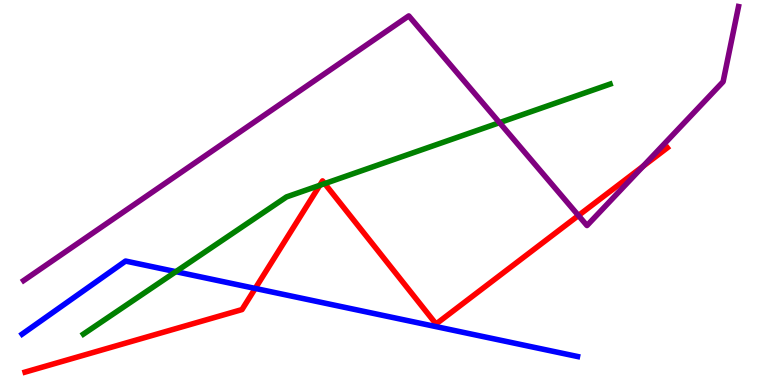[{'lines': ['blue', 'red'], 'intersections': [{'x': 3.29, 'y': 2.51}]}, {'lines': ['green', 'red'], 'intersections': [{'x': 4.13, 'y': 5.19}, {'x': 4.19, 'y': 5.23}]}, {'lines': ['purple', 'red'], 'intersections': [{'x': 7.46, 'y': 4.4}, {'x': 8.3, 'y': 5.68}]}, {'lines': ['blue', 'green'], 'intersections': [{'x': 2.27, 'y': 2.94}]}, {'lines': ['blue', 'purple'], 'intersections': []}, {'lines': ['green', 'purple'], 'intersections': [{'x': 6.45, 'y': 6.81}]}]